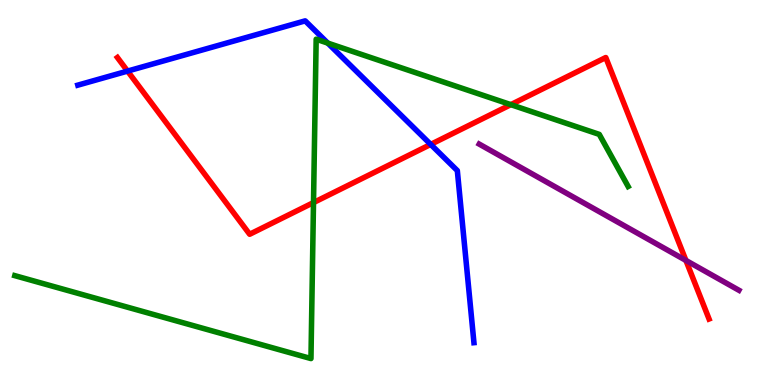[{'lines': ['blue', 'red'], 'intersections': [{'x': 1.65, 'y': 8.15}, {'x': 5.56, 'y': 6.25}]}, {'lines': ['green', 'red'], 'intersections': [{'x': 4.05, 'y': 4.74}, {'x': 6.59, 'y': 7.28}]}, {'lines': ['purple', 'red'], 'intersections': [{'x': 8.85, 'y': 3.24}]}, {'lines': ['blue', 'green'], 'intersections': [{'x': 4.23, 'y': 8.88}]}, {'lines': ['blue', 'purple'], 'intersections': []}, {'lines': ['green', 'purple'], 'intersections': []}]